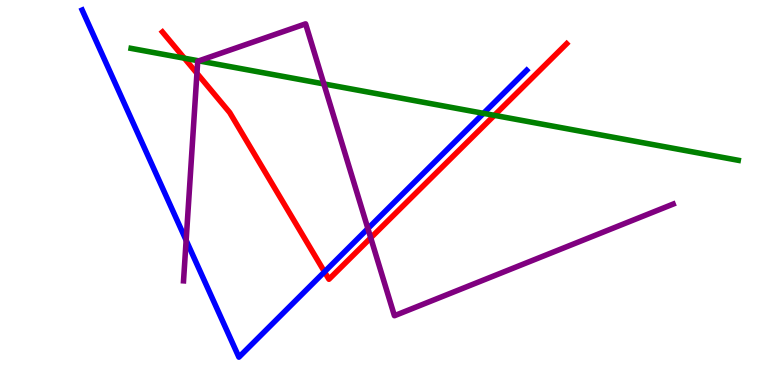[{'lines': ['blue', 'red'], 'intersections': [{'x': 4.19, 'y': 2.94}]}, {'lines': ['green', 'red'], 'intersections': [{'x': 2.38, 'y': 8.49}, {'x': 6.38, 'y': 7.0}]}, {'lines': ['purple', 'red'], 'intersections': [{'x': 2.54, 'y': 8.1}, {'x': 4.78, 'y': 3.82}]}, {'lines': ['blue', 'green'], 'intersections': [{'x': 6.24, 'y': 7.06}]}, {'lines': ['blue', 'purple'], 'intersections': [{'x': 2.4, 'y': 3.76}, {'x': 4.75, 'y': 4.06}]}, {'lines': ['green', 'purple'], 'intersections': [{'x': 2.57, 'y': 8.42}, {'x': 4.18, 'y': 7.82}]}]